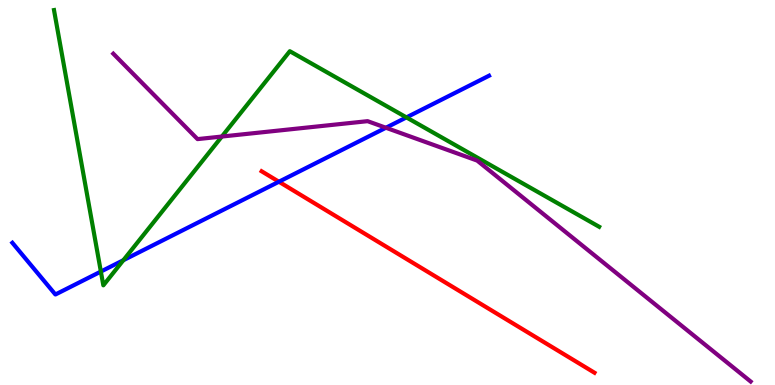[{'lines': ['blue', 'red'], 'intersections': [{'x': 3.6, 'y': 5.28}]}, {'lines': ['green', 'red'], 'intersections': []}, {'lines': ['purple', 'red'], 'intersections': []}, {'lines': ['blue', 'green'], 'intersections': [{'x': 1.3, 'y': 2.95}, {'x': 1.59, 'y': 3.24}, {'x': 5.24, 'y': 6.95}]}, {'lines': ['blue', 'purple'], 'intersections': [{'x': 4.98, 'y': 6.68}]}, {'lines': ['green', 'purple'], 'intersections': [{'x': 2.86, 'y': 6.45}]}]